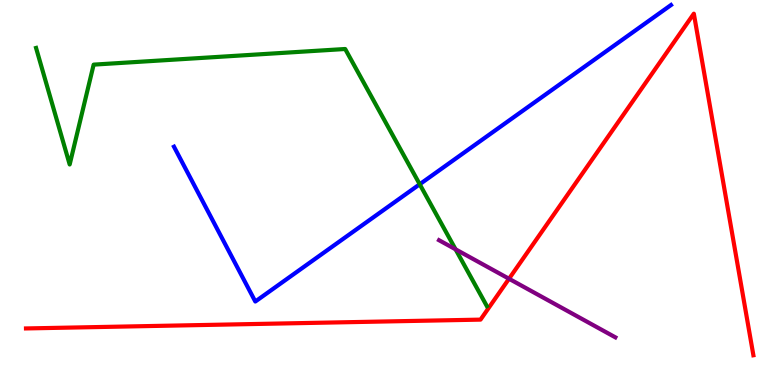[{'lines': ['blue', 'red'], 'intersections': []}, {'lines': ['green', 'red'], 'intersections': []}, {'lines': ['purple', 'red'], 'intersections': [{'x': 6.57, 'y': 2.76}]}, {'lines': ['blue', 'green'], 'intersections': [{'x': 5.42, 'y': 5.21}]}, {'lines': ['blue', 'purple'], 'intersections': []}, {'lines': ['green', 'purple'], 'intersections': [{'x': 5.88, 'y': 3.52}]}]